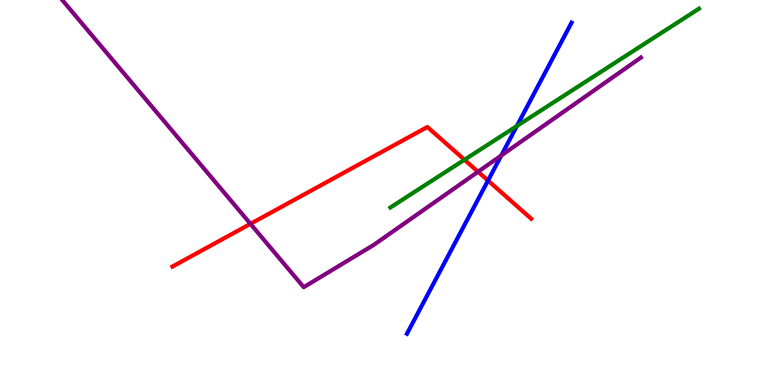[{'lines': ['blue', 'red'], 'intersections': [{'x': 6.3, 'y': 5.31}]}, {'lines': ['green', 'red'], 'intersections': [{'x': 5.99, 'y': 5.85}]}, {'lines': ['purple', 'red'], 'intersections': [{'x': 3.23, 'y': 4.19}, {'x': 6.17, 'y': 5.54}]}, {'lines': ['blue', 'green'], 'intersections': [{'x': 6.67, 'y': 6.73}]}, {'lines': ['blue', 'purple'], 'intersections': [{'x': 6.47, 'y': 5.96}]}, {'lines': ['green', 'purple'], 'intersections': []}]